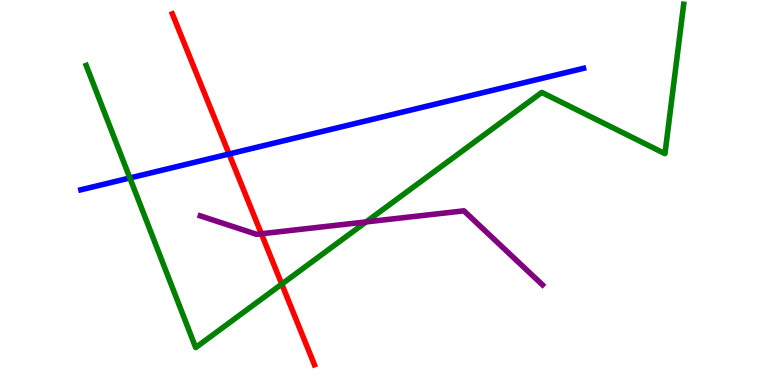[{'lines': ['blue', 'red'], 'intersections': [{'x': 2.96, 'y': 6.0}]}, {'lines': ['green', 'red'], 'intersections': [{'x': 3.64, 'y': 2.62}]}, {'lines': ['purple', 'red'], 'intersections': [{'x': 3.37, 'y': 3.93}]}, {'lines': ['blue', 'green'], 'intersections': [{'x': 1.68, 'y': 5.38}]}, {'lines': ['blue', 'purple'], 'intersections': []}, {'lines': ['green', 'purple'], 'intersections': [{'x': 4.72, 'y': 4.24}]}]